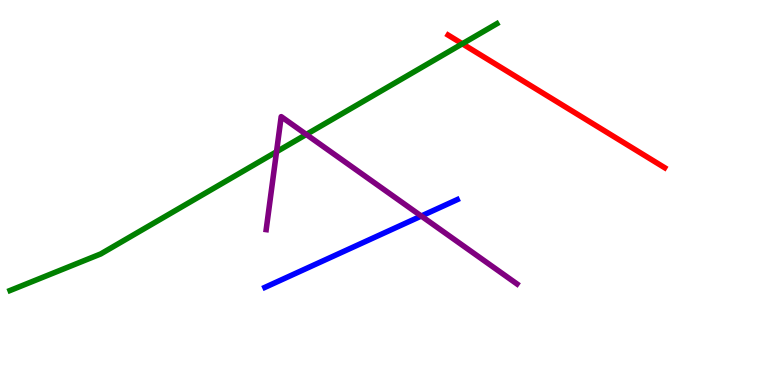[{'lines': ['blue', 'red'], 'intersections': []}, {'lines': ['green', 'red'], 'intersections': [{'x': 5.97, 'y': 8.86}]}, {'lines': ['purple', 'red'], 'intersections': []}, {'lines': ['blue', 'green'], 'intersections': []}, {'lines': ['blue', 'purple'], 'intersections': [{'x': 5.44, 'y': 4.39}]}, {'lines': ['green', 'purple'], 'intersections': [{'x': 3.57, 'y': 6.06}, {'x': 3.95, 'y': 6.51}]}]